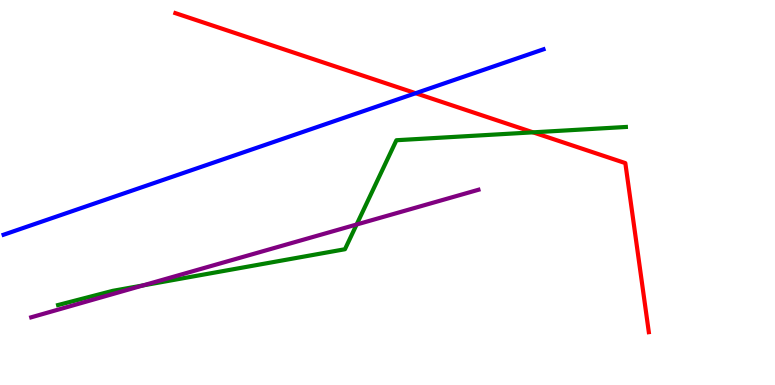[{'lines': ['blue', 'red'], 'intersections': [{'x': 5.36, 'y': 7.58}]}, {'lines': ['green', 'red'], 'intersections': [{'x': 6.88, 'y': 6.56}]}, {'lines': ['purple', 'red'], 'intersections': []}, {'lines': ['blue', 'green'], 'intersections': []}, {'lines': ['blue', 'purple'], 'intersections': []}, {'lines': ['green', 'purple'], 'intersections': [{'x': 1.85, 'y': 2.59}, {'x': 4.6, 'y': 4.17}]}]